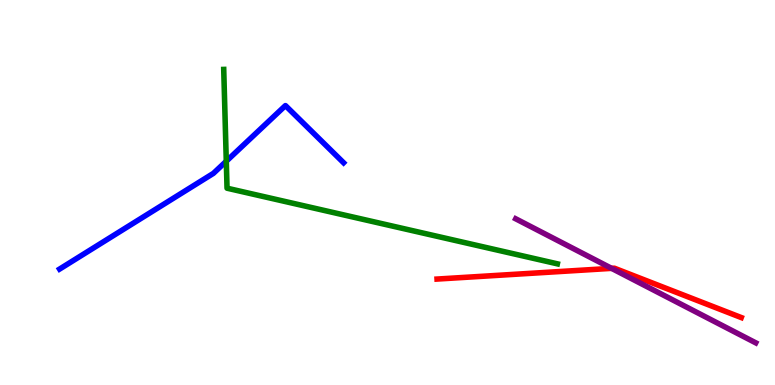[{'lines': ['blue', 'red'], 'intersections': []}, {'lines': ['green', 'red'], 'intersections': []}, {'lines': ['purple', 'red'], 'intersections': [{'x': 7.89, 'y': 3.03}]}, {'lines': ['blue', 'green'], 'intersections': [{'x': 2.92, 'y': 5.81}]}, {'lines': ['blue', 'purple'], 'intersections': []}, {'lines': ['green', 'purple'], 'intersections': []}]